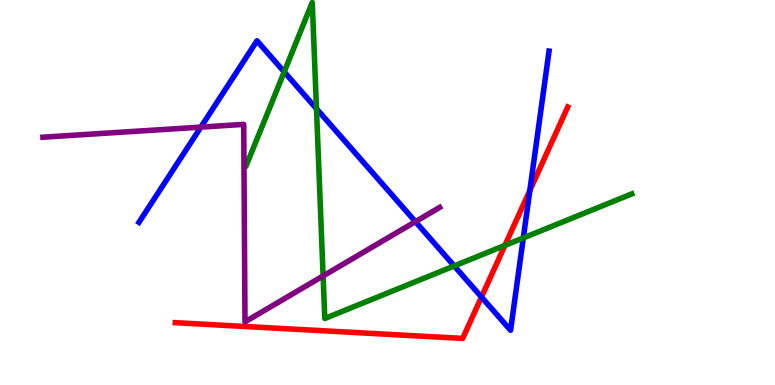[{'lines': ['blue', 'red'], 'intersections': [{'x': 6.21, 'y': 2.28}, {'x': 6.84, 'y': 5.05}]}, {'lines': ['green', 'red'], 'intersections': [{'x': 6.52, 'y': 3.63}]}, {'lines': ['purple', 'red'], 'intersections': []}, {'lines': ['blue', 'green'], 'intersections': [{'x': 3.67, 'y': 8.13}, {'x': 4.08, 'y': 7.18}, {'x': 5.86, 'y': 3.09}, {'x': 6.75, 'y': 3.82}]}, {'lines': ['blue', 'purple'], 'intersections': [{'x': 2.59, 'y': 6.7}, {'x': 5.36, 'y': 4.24}]}, {'lines': ['green', 'purple'], 'intersections': [{'x': 4.17, 'y': 2.83}]}]